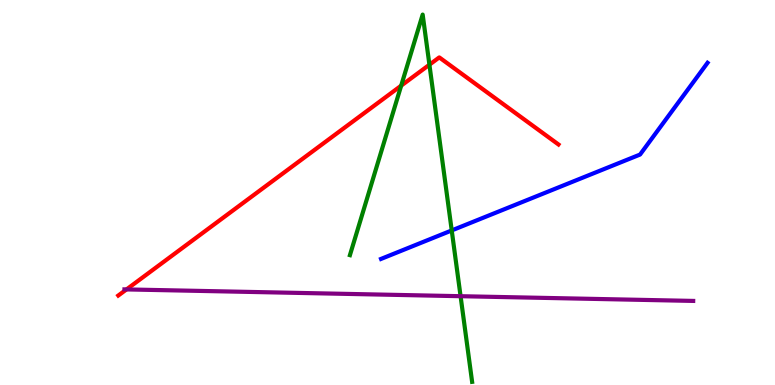[{'lines': ['blue', 'red'], 'intersections': []}, {'lines': ['green', 'red'], 'intersections': [{'x': 5.18, 'y': 7.78}, {'x': 5.54, 'y': 8.32}]}, {'lines': ['purple', 'red'], 'intersections': [{'x': 1.63, 'y': 2.48}]}, {'lines': ['blue', 'green'], 'intersections': [{'x': 5.83, 'y': 4.01}]}, {'lines': ['blue', 'purple'], 'intersections': []}, {'lines': ['green', 'purple'], 'intersections': [{'x': 5.94, 'y': 2.31}]}]